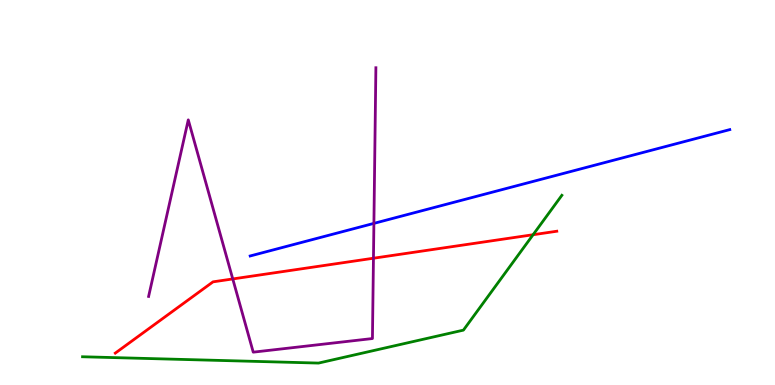[{'lines': ['blue', 'red'], 'intersections': []}, {'lines': ['green', 'red'], 'intersections': [{'x': 6.88, 'y': 3.9}]}, {'lines': ['purple', 'red'], 'intersections': [{'x': 3.0, 'y': 2.75}, {'x': 4.82, 'y': 3.29}]}, {'lines': ['blue', 'green'], 'intersections': []}, {'lines': ['blue', 'purple'], 'intersections': [{'x': 4.82, 'y': 4.2}]}, {'lines': ['green', 'purple'], 'intersections': []}]